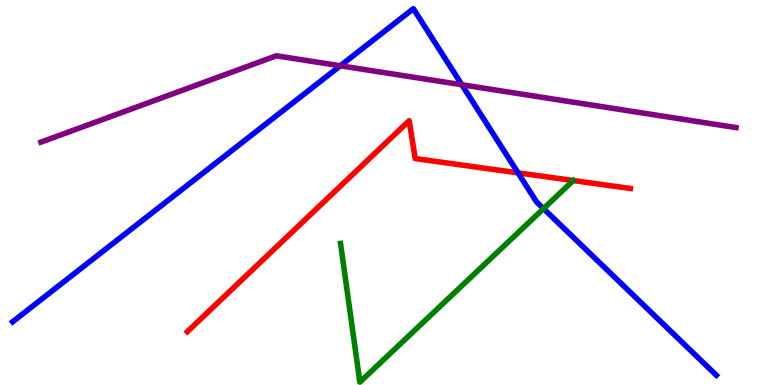[{'lines': ['blue', 'red'], 'intersections': [{'x': 6.68, 'y': 5.51}]}, {'lines': ['green', 'red'], 'intersections': [{'x': 7.4, 'y': 5.31}]}, {'lines': ['purple', 'red'], 'intersections': []}, {'lines': ['blue', 'green'], 'intersections': [{'x': 7.01, 'y': 4.58}]}, {'lines': ['blue', 'purple'], 'intersections': [{'x': 4.39, 'y': 8.29}, {'x': 5.96, 'y': 7.8}]}, {'lines': ['green', 'purple'], 'intersections': []}]